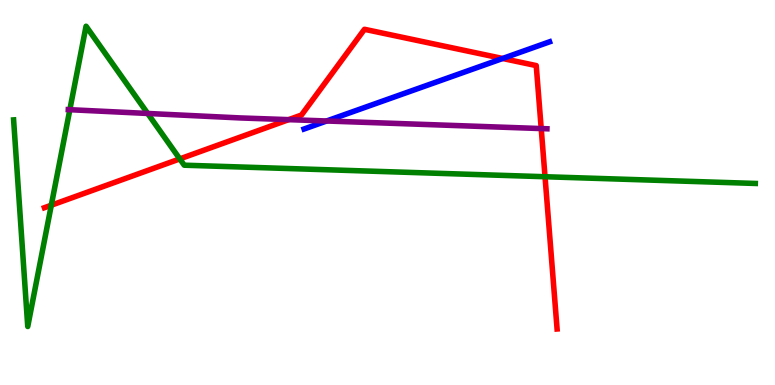[{'lines': ['blue', 'red'], 'intersections': [{'x': 6.49, 'y': 8.48}]}, {'lines': ['green', 'red'], 'intersections': [{'x': 0.662, 'y': 4.67}, {'x': 2.32, 'y': 5.87}, {'x': 7.03, 'y': 5.41}]}, {'lines': ['purple', 'red'], 'intersections': [{'x': 3.72, 'y': 6.89}, {'x': 6.98, 'y': 6.66}]}, {'lines': ['blue', 'green'], 'intersections': []}, {'lines': ['blue', 'purple'], 'intersections': [{'x': 4.21, 'y': 6.86}]}, {'lines': ['green', 'purple'], 'intersections': [{'x': 0.901, 'y': 7.15}, {'x': 1.91, 'y': 7.05}]}]